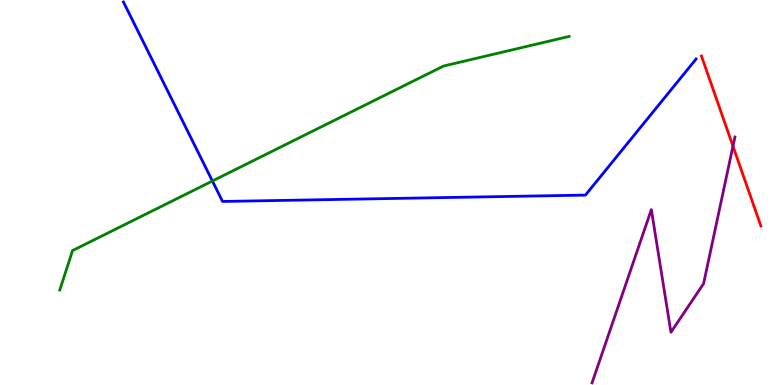[{'lines': ['blue', 'red'], 'intersections': []}, {'lines': ['green', 'red'], 'intersections': []}, {'lines': ['purple', 'red'], 'intersections': [{'x': 9.46, 'y': 6.2}]}, {'lines': ['blue', 'green'], 'intersections': [{'x': 2.74, 'y': 5.3}]}, {'lines': ['blue', 'purple'], 'intersections': []}, {'lines': ['green', 'purple'], 'intersections': []}]